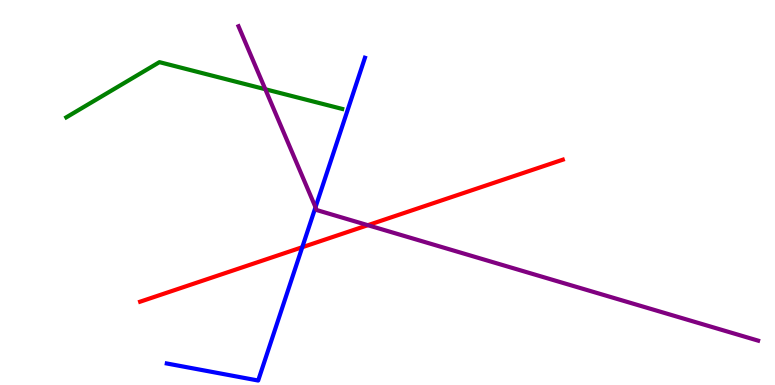[{'lines': ['blue', 'red'], 'intersections': [{'x': 3.9, 'y': 3.58}]}, {'lines': ['green', 'red'], 'intersections': []}, {'lines': ['purple', 'red'], 'intersections': [{'x': 4.75, 'y': 4.15}]}, {'lines': ['blue', 'green'], 'intersections': []}, {'lines': ['blue', 'purple'], 'intersections': [{'x': 4.07, 'y': 4.62}]}, {'lines': ['green', 'purple'], 'intersections': [{'x': 3.42, 'y': 7.68}]}]